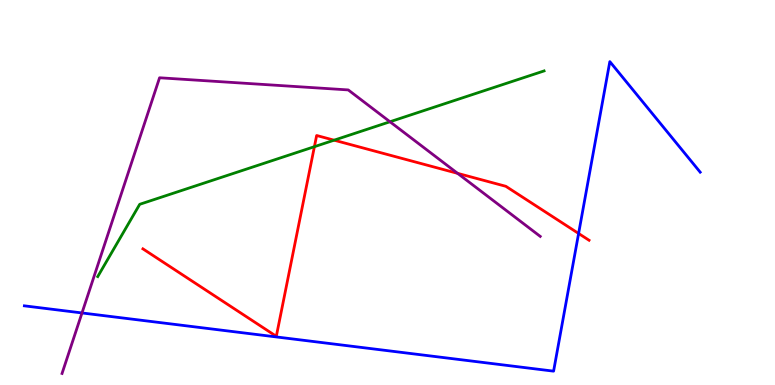[{'lines': ['blue', 'red'], 'intersections': [{'x': 7.47, 'y': 3.94}]}, {'lines': ['green', 'red'], 'intersections': [{'x': 4.06, 'y': 6.19}, {'x': 4.31, 'y': 6.36}]}, {'lines': ['purple', 'red'], 'intersections': [{'x': 5.9, 'y': 5.5}]}, {'lines': ['blue', 'green'], 'intersections': []}, {'lines': ['blue', 'purple'], 'intersections': [{'x': 1.06, 'y': 1.87}]}, {'lines': ['green', 'purple'], 'intersections': [{'x': 5.03, 'y': 6.84}]}]